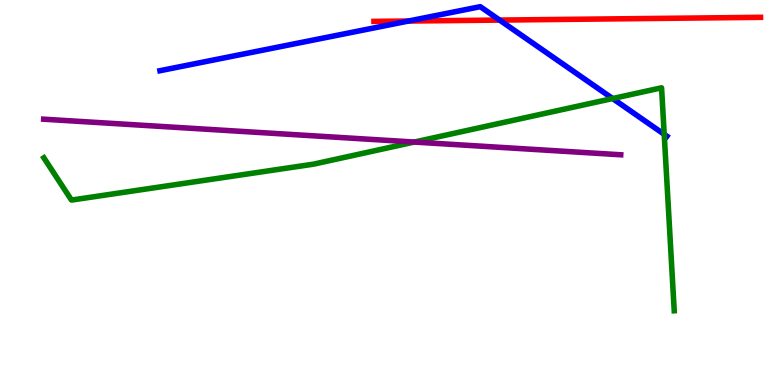[{'lines': ['blue', 'red'], 'intersections': [{'x': 5.27, 'y': 9.45}, {'x': 6.45, 'y': 9.48}]}, {'lines': ['green', 'red'], 'intersections': []}, {'lines': ['purple', 'red'], 'intersections': []}, {'lines': ['blue', 'green'], 'intersections': [{'x': 7.91, 'y': 7.44}, {'x': 8.57, 'y': 6.51}]}, {'lines': ['blue', 'purple'], 'intersections': []}, {'lines': ['green', 'purple'], 'intersections': [{'x': 5.35, 'y': 6.31}]}]